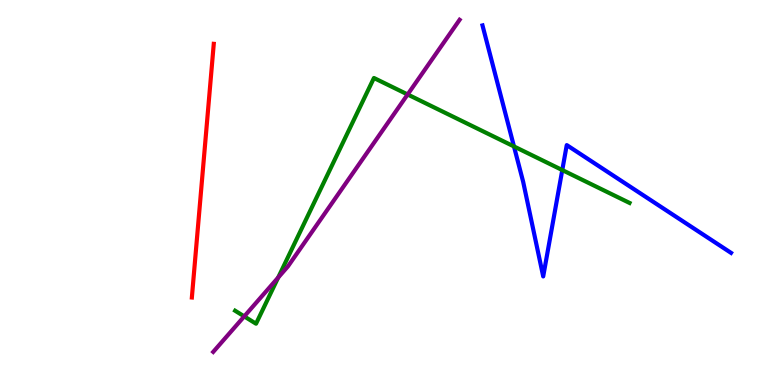[{'lines': ['blue', 'red'], 'intersections': []}, {'lines': ['green', 'red'], 'intersections': []}, {'lines': ['purple', 'red'], 'intersections': []}, {'lines': ['blue', 'green'], 'intersections': [{'x': 6.63, 'y': 6.2}, {'x': 7.26, 'y': 5.58}]}, {'lines': ['blue', 'purple'], 'intersections': []}, {'lines': ['green', 'purple'], 'intersections': [{'x': 3.15, 'y': 1.78}, {'x': 3.59, 'y': 2.79}, {'x': 5.26, 'y': 7.55}]}]